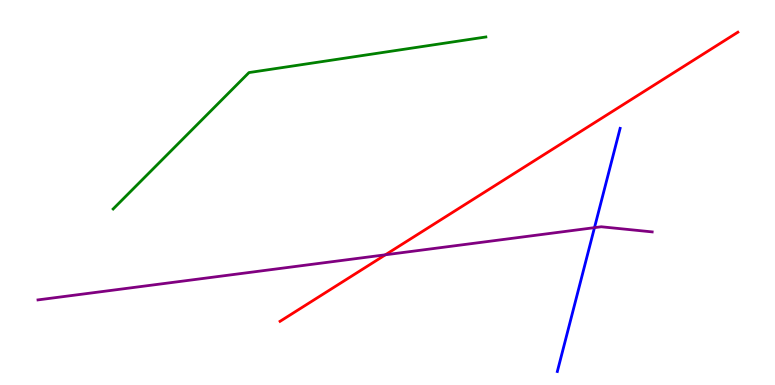[{'lines': ['blue', 'red'], 'intersections': []}, {'lines': ['green', 'red'], 'intersections': []}, {'lines': ['purple', 'red'], 'intersections': [{'x': 4.97, 'y': 3.38}]}, {'lines': ['blue', 'green'], 'intersections': []}, {'lines': ['blue', 'purple'], 'intersections': [{'x': 7.67, 'y': 4.09}]}, {'lines': ['green', 'purple'], 'intersections': []}]